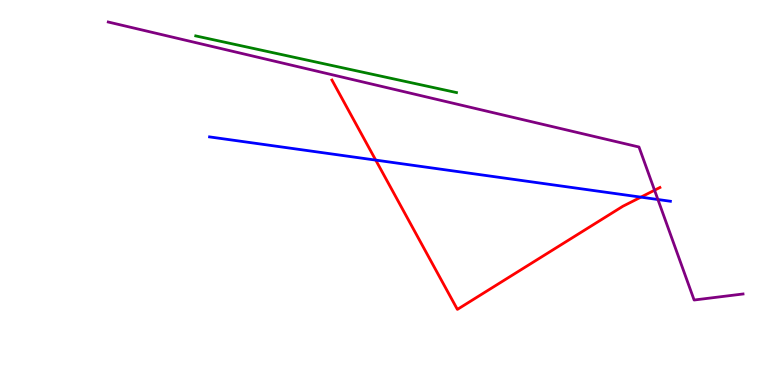[{'lines': ['blue', 'red'], 'intersections': [{'x': 4.85, 'y': 5.84}, {'x': 8.27, 'y': 4.88}]}, {'lines': ['green', 'red'], 'intersections': []}, {'lines': ['purple', 'red'], 'intersections': [{'x': 8.45, 'y': 5.06}]}, {'lines': ['blue', 'green'], 'intersections': []}, {'lines': ['blue', 'purple'], 'intersections': [{'x': 8.49, 'y': 4.82}]}, {'lines': ['green', 'purple'], 'intersections': []}]